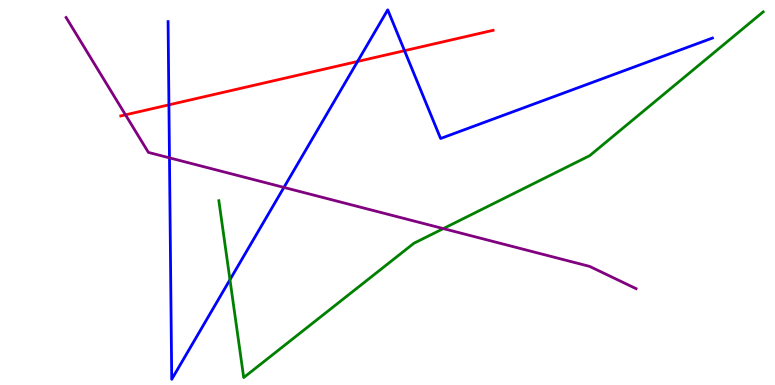[{'lines': ['blue', 'red'], 'intersections': [{'x': 2.18, 'y': 7.28}, {'x': 4.61, 'y': 8.4}, {'x': 5.22, 'y': 8.68}]}, {'lines': ['green', 'red'], 'intersections': []}, {'lines': ['purple', 'red'], 'intersections': [{'x': 1.62, 'y': 7.02}]}, {'lines': ['blue', 'green'], 'intersections': [{'x': 2.97, 'y': 2.73}]}, {'lines': ['blue', 'purple'], 'intersections': [{'x': 2.19, 'y': 5.9}, {'x': 3.66, 'y': 5.13}]}, {'lines': ['green', 'purple'], 'intersections': [{'x': 5.72, 'y': 4.06}]}]